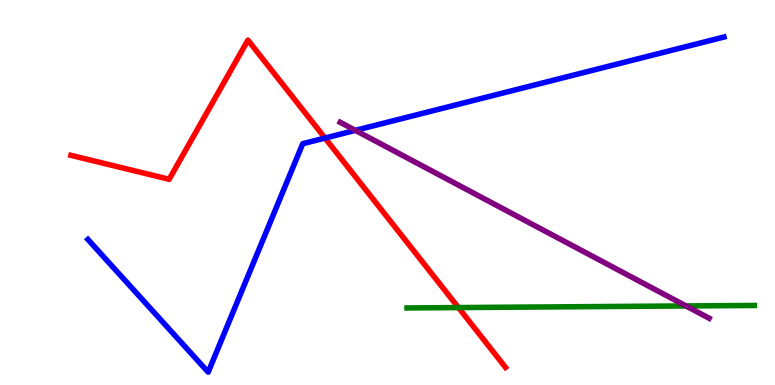[{'lines': ['blue', 'red'], 'intersections': [{'x': 4.19, 'y': 6.41}]}, {'lines': ['green', 'red'], 'intersections': [{'x': 5.92, 'y': 2.01}]}, {'lines': ['purple', 'red'], 'intersections': []}, {'lines': ['blue', 'green'], 'intersections': []}, {'lines': ['blue', 'purple'], 'intersections': [{'x': 4.59, 'y': 6.61}]}, {'lines': ['green', 'purple'], 'intersections': [{'x': 8.85, 'y': 2.05}]}]